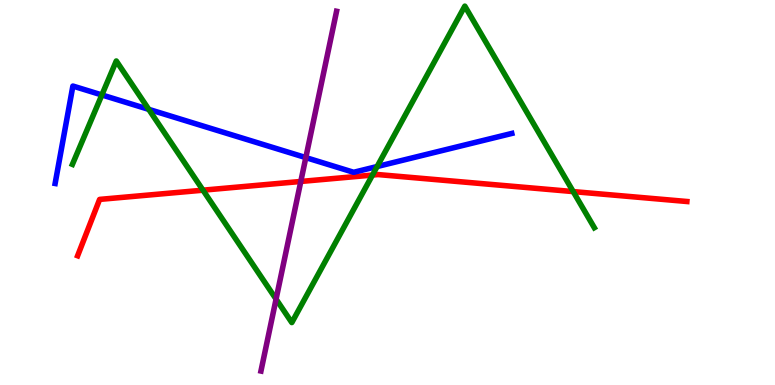[{'lines': ['blue', 'red'], 'intersections': []}, {'lines': ['green', 'red'], 'intersections': [{'x': 2.62, 'y': 5.06}, {'x': 4.81, 'y': 5.45}, {'x': 7.4, 'y': 5.02}]}, {'lines': ['purple', 'red'], 'intersections': [{'x': 3.88, 'y': 5.29}]}, {'lines': ['blue', 'green'], 'intersections': [{'x': 1.31, 'y': 7.53}, {'x': 1.92, 'y': 7.16}, {'x': 4.87, 'y': 5.67}]}, {'lines': ['blue', 'purple'], 'intersections': [{'x': 3.95, 'y': 5.91}]}, {'lines': ['green', 'purple'], 'intersections': [{'x': 3.56, 'y': 2.23}]}]